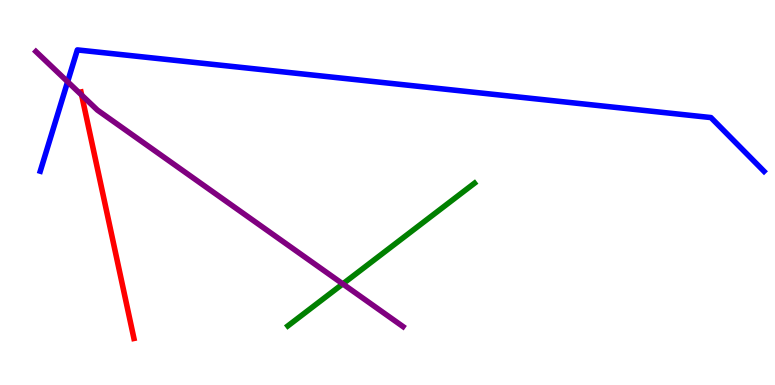[{'lines': ['blue', 'red'], 'intersections': []}, {'lines': ['green', 'red'], 'intersections': []}, {'lines': ['purple', 'red'], 'intersections': [{'x': 1.05, 'y': 7.53}]}, {'lines': ['blue', 'green'], 'intersections': []}, {'lines': ['blue', 'purple'], 'intersections': [{'x': 0.873, 'y': 7.88}]}, {'lines': ['green', 'purple'], 'intersections': [{'x': 4.42, 'y': 2.63}]}]